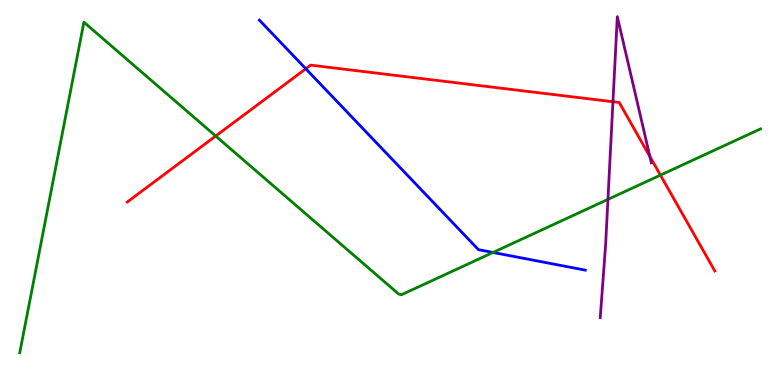[{'lines': ['blue', 'red'], 'intersections': [{'x': 3.95, 'y': 8.21}]}, {'lines': ['green', 'red'], 'intersections': [{'x': 2.78, 'y': 6.47}, {'x': 8.52, 'y': 5.45}]}, {'lines': ['purple', 'red'], 'intersections': [{'x': 7.91, 'y': 7.36}, {'x': 8.39, 'y': 5.93}]}, {'lines': ['blue', 'green'], 'intersections': [{'x': 6.36, 'y': 3.44}]}, {'lines': ['blue', 'purple'], 'intersections': []}, {'lines': ['green', 'purple'], 'intersections': [{'x': 7.84, 'y': 4.82}]}]